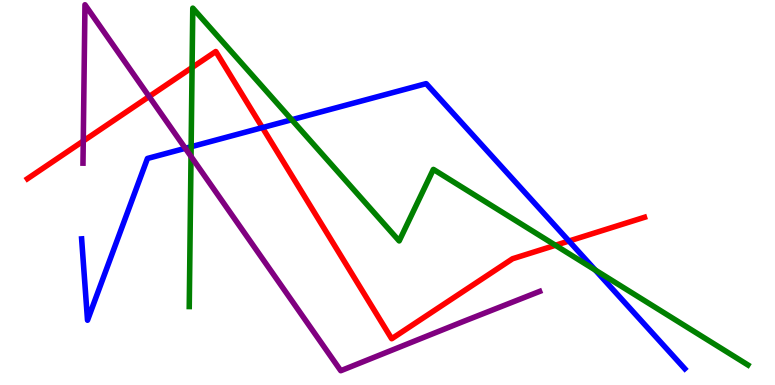[{'lines': ['blue', 'red'], 'intersections': [{'x': 3.39, 'y': 6.69}, {'x': 7.34, 'y': 3.74}]}, {'lines': ['green', 'red'], 'intersections': [{'x': 2.48, 'y': 8.25}, {'x': 7.17, 'y': 3.63}]}, {'lines': ['purple', 'red'], 'intersections': [{'x': 1.07, 'y': 6.34}, {'x': 1.92, 'y': 7.49}]}, {'lines': ['blue', 'green'], 'intersections': [{'x': 2.47, 'y': 6.19}, {'x': 3.76, 'y': 6.89}, {'x': 7.68, 'y': 2.99}]}, {'lines': ['blue', 'purple'], 'intersections': [{'x': 2.39, 'y': 6.15}]}, {'lines': ['green', 'purple'], 'intersections': [{'x': 2.46, 'y': 5.94}]}]